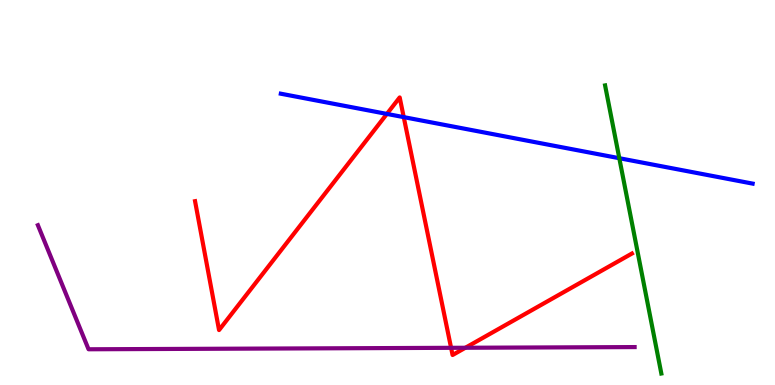[{'lines': ['blue', 'red'], 'intersections': [{'x': 4.99, 'y': 7.04}, {'x': 5.21, 'y': 6.96}]}, {'lines': ['green', 'red'], 'intersections': []}, {'lines': ['purple', 'red'], 'intersections': [{'x': 5.82, 'y': 0.966}, {'x': 6.0, 'y': 0.967}]}, {'lines': ['blue', 'green'], 'intersections': [{'x': 7.99, 'y': 5.89}]}, {'lines': ['blue', 'purple'], 'intersections': []}, {'lines': ['green', 'purple'], 'intersections': []}]